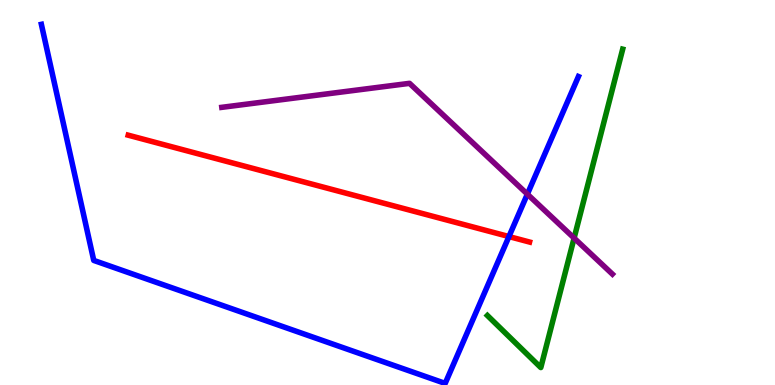[{'lines': ['blue', 'red'], 'intersections': [{'x': 6.57, 'y': 3.86}]}, {'lines': ['green', 'red'], 'intersections': []}, {'lines': ['purple', 'red'], 'intersections': []}, {'lines': ['blue', 'green'], 'intersections': []}, {'lines': ['blue', 'purple'], 'intersections': [{'x': 6.8, 'y': 4.96}]}, {'lines': ['green', 'purple'], 'intersections': [{'x': 7.41, 'y': 3.82}]}]